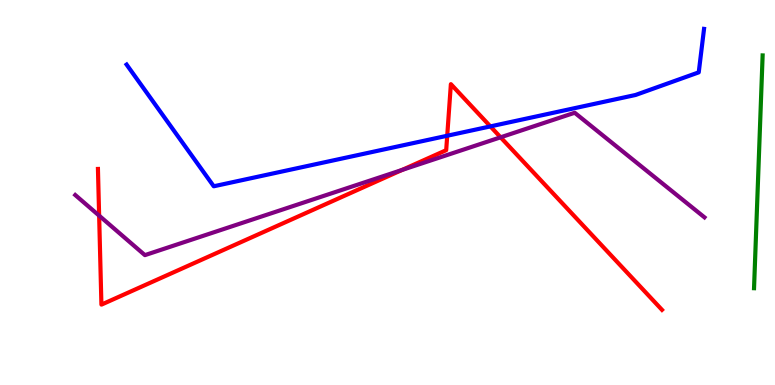[{'lines': ['blue', 'red'], 'intersections': [{'x': 5.77, 'y': 6.47}, {'x': 6.33, 'y': 6.72}]}, {'lines': ['green', 'red'], 'intersections': []}, {'lines': ['purple', 'red'], 'intersections': [{'x': 1.28, 'y': 4.4}, {'x': 5.19, 'y': 5.59}, {'x': 6.46, 'y': 6.43}]}, {'lines': ['blue', 'green'], 'intersections': []}, {'lines': ['blue', 'purple'], 'intersections': []}, {'lines': ['green', 'purple'], 'intersections': []}]